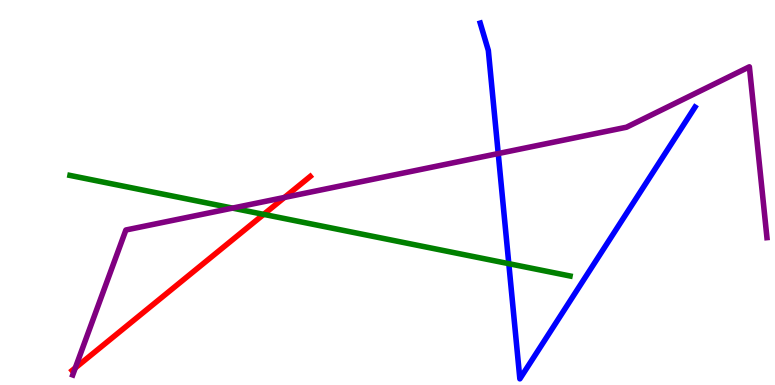[{'lines': ['blue', 'red'], 'intersections': []}, {'lines': ['green', 'red'], 'intersections': [{'x': 3.4, 'y': 4.43}]}, {'lines': ['purple', 'red'], 'intersections': [{'x': 0.972, 'y': 0.444}, {'x': 3.67, 'y': 4.87}]}, {'lines': ['blue', 'green'], 'intersections': [{'x': 6.57, 'y': 3.15}]}, {'lines': ['blue', 'purple'], 'intersections': [{'x': 6.43, 'y': 6.01}]}, {'lines': ['green', 'purple'], 'intersections': [{'x': 3.0, 'y': 4.59}]}]